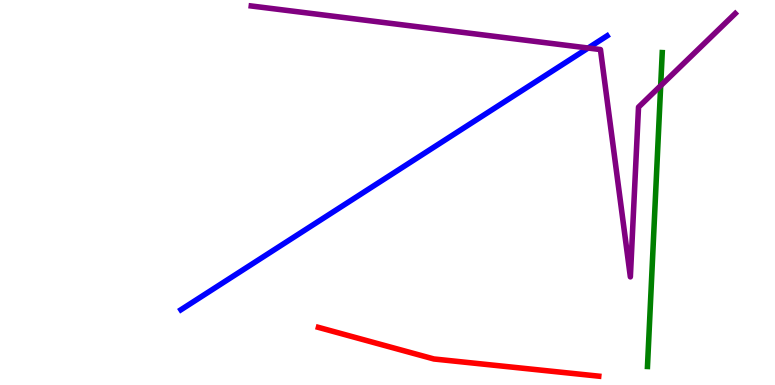[{'lines': ['blue', 'red'], 'intersections': []}, {'lines': ['green', 'red'], 'intersections': []}, {'lines': ['purple', 'red'], 'intersections': []}, {'lines': ['blue', 'green'], 'intersections': []}, {'lines': ['blue', 'purple'], 'intersections': [{'x': 7.59, 'y': 8.75}]}, {'lines': ['green', 'purple'], 'intersections': [{'x': 8.53, 'y': 7.77}]}]